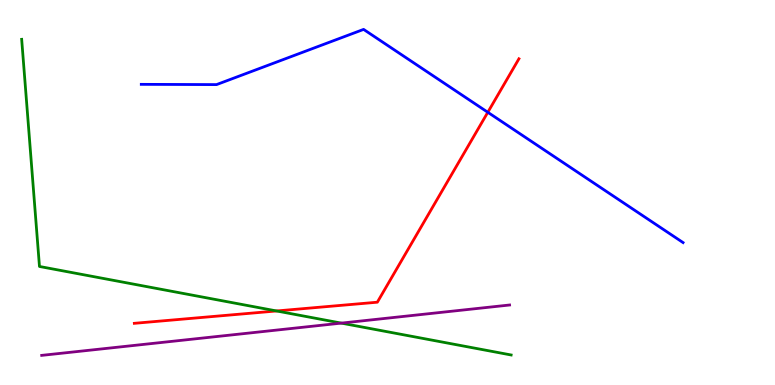[{'lines': ['blue', 'red'], 'intersections': [{'x': 6.29, 'y': 7.08}]}, {'lines': ['green', 'red'], 'intersections': [{'x': 3.57, 'y': 1.92}]}, {'lines': ['purple', 'red'], 'intersections': []}, {'lines': ['blue', 'green'], 'intersections': []}, {'lines': ['blue', 'purple'], 'intersections': []}, {'lines': ['green', 'purple'], 'intersections': [{'x': 4.4, 'y': 1.61}]}]